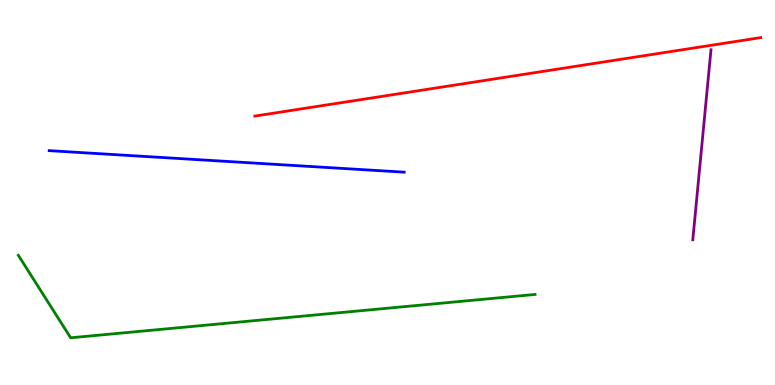[{'lines': ['blue', 'red'], 'intersections': []}, {'lines': ['green', 'red'], 'intersections': []}, {'lines': ['purple', 'red'], 'intersections': []}, {'lines': ['blue', 'green'], 'intersections': []}, {'lines': ['blue', 'purple'], 'intersections': []}, {'lines': ['green', 'purple'], 'intersections': []}]